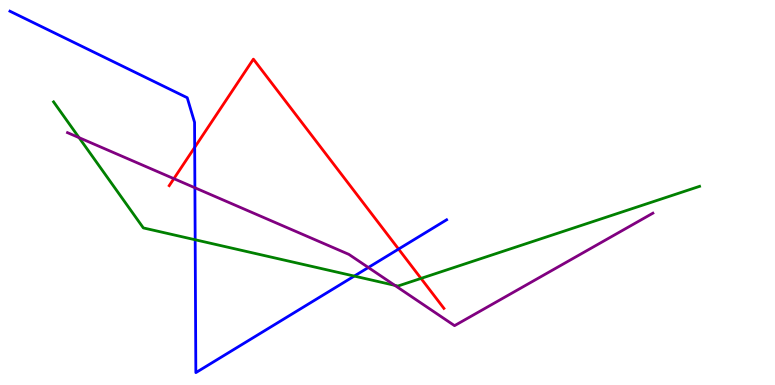[{'lines': ['blue', 'red'], 'intersections': [{'x': 2.51, 'y': 6.17}, {'x': 5.14, 'y': 3.53}]}, {'lines': ['green', 'red'], 'intersections': [{'x': 5.43, 'y': 2.77}]}, {'lines': ['purple', 'red'], 'intersections': [{'x': 2.24, 'y': 5.36}]}, {'lines': ['blue', 'green'], 'intersections': [{'x': 2.52, 'y': 3.77}, {'x': 4.57, 'y': 2.83}]}, {'lines': ['blue', 'purple'], 'intersections': [{'x': 2.51, 'y': 5.12}, {'x': 4.75, 'y': 3.05}]}, {'lines': ['green', 'purple'], 'intersections': [{'x': 1.02, 'y': 6.42}, {'x': 5.09, 'y': 2.59}]}]